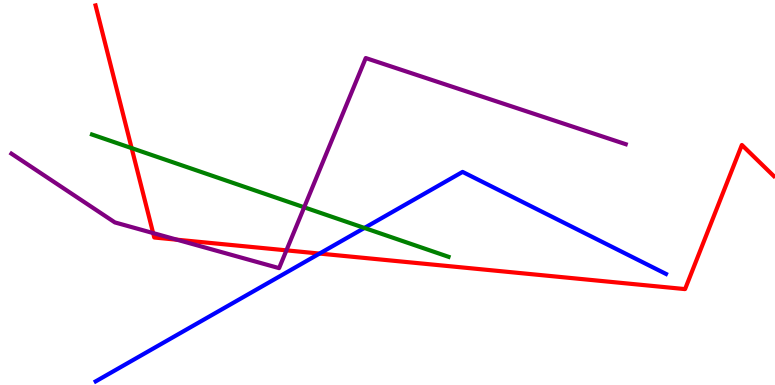[{'lines': ['blue', 'red'], 'intersections': [{'x': 4.12, 'y': 3.41}]}, {'lines': ['green', 'red'], 'intersections': [{'x': 1.7, 'y': 6.15}]}, {'lines': ['purple', 'red'], 'intersections': [{'x': 1.98, 'y': 3.95}, {'x': 2.28, 'y': 3.77}, {'x': 3.7, 'y': 3.5}]}, {'lines': ['blue', 'green'], 'intersections': [{'x': 4.7, 'y': 4.08}]}, {'lines': ['blue', 'purple'], 'intersections': []}, {'lines': ['green', 'purple'], 'intersections': [{'x': 3.92, 'y': 4.62}]}]